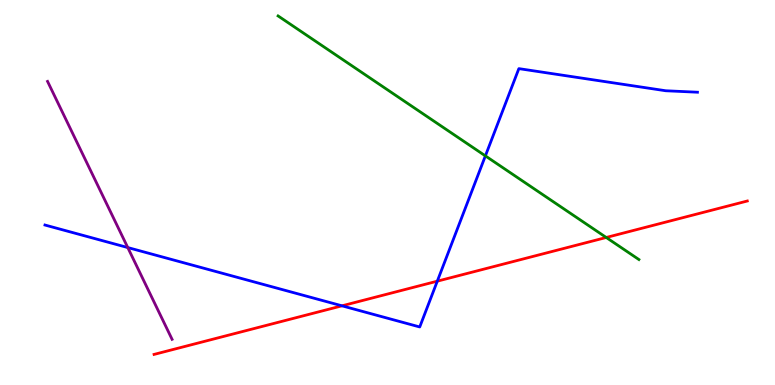[{'lines': ['blue', 'red'], 'intersections': [{'x': 4.41, 'y': 2.06}, {'x': 5.64, 'y': 2.7}]}, {'lines': ['green', 'red'], 'intersections': [{'x': 7.82, 'y': 3.83}]}, {'lines': ['purple', 'red'], 'intersections': []}, {'lines': ['blue', 'green'], 'intersections': [{'x': 6.26, 'y': 5.95}]}, {'lines': ['blue', 'purple'], 'intersections': [{'x': 1.65, 'y': 3.57}]}, {'lines': ['green', 'purple'], 'intersections': []}]